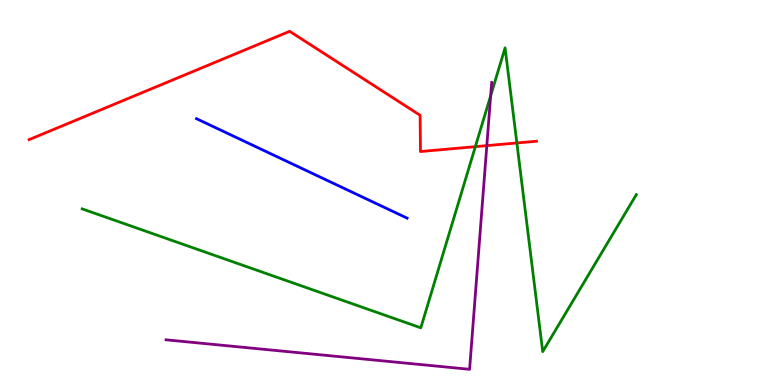[{'lines': ['blue', 'red'], 'intersections': []}, {'lines': ['green', 'red'], 'intersections': [{'x': 6.13, 'y': 6.19}, {'x': 6.67, 'y': 6.29}]}, {'lines': ['purple', 'red'], 'intersections': [{'x': 6.28, 'y': 6.22}]}, {'lines': ['blue', 'green'], 'intersections': []}, {'lines': ['blue', 'purple'], 'intersections': []}, {'lines': ['green', 'purple'], 'intersections': [{'x': 6.33, 'y': 7.51}]}]